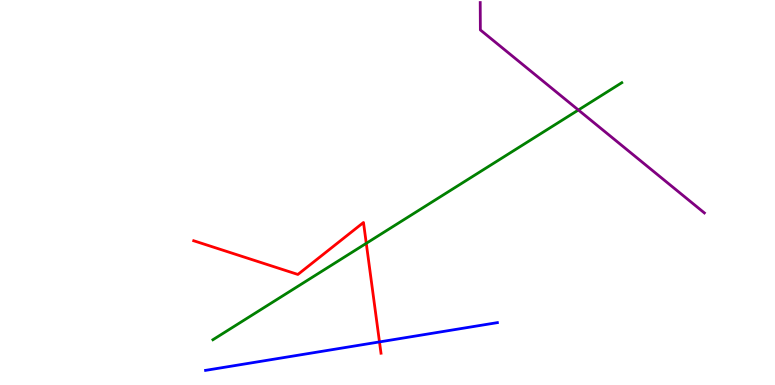[{'lines': ['blue', 'red'], 'intersections': [{'x': 4.9, 'y': 1.12}]}, {'lines': ['green', 'red'], 'intersections': [{'x': 4.73, 'y': 3.68}]}, {'lines': ['purple', 'red'], 'intersections': []}, {'lines': ['blue', 'green'], 'intersections': []}, {'lines': ['blue', 'purple'], 'intersections': []}, {'lines': ['green', 'purple'], 'intersections': [{'x': 7.46, 'y': 7.14}]}]